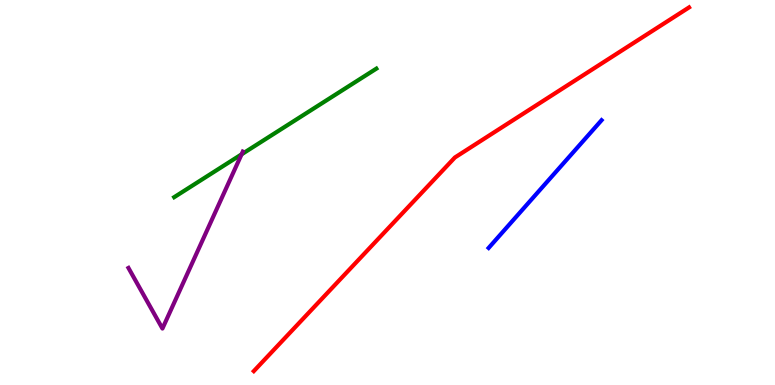[{'lines': ['blue', 'red'], 'intersections': []}, {'lines': ['green', 'red'], 'intersections': []}, {'lines': ['purple', 'red'], 'intersections': []}, {'lines': ['blue', 'green'], 'intersections': []}, {'lines': ['blue', 'purple'], 'intersections': []}, {'lines': ['green', 'purple'], 'intersections': [{'x': 3.12, 'y': 5.99}]}]